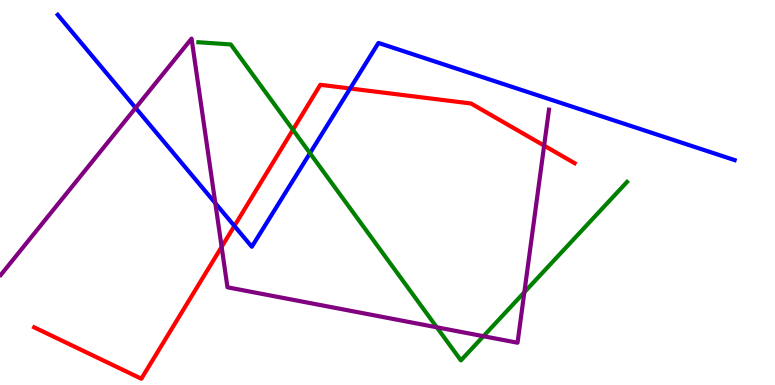[{'lines': ['blue', 'red'], 'intersections': [{'x': 3.02, 'y': 4.13}, {'x': 4.52, 'y': 7.7}]}, {'lines': ['green', 'red'], 'intersections': [{'x': 3.78, 'y': 6.63}]}, {'lines': ['purple', 'red'], 'intersections': [{'x': 2.86, 'y': 3.59}, {'x': 7.02, 'y': 6.22}]}, {'lines': ['blue', 'green'], 'intersections': [{'x': 4.0, 'y': 6.02}]}, {'lines': ['blue', 'purple'], 'intersections': [{'x': 1.75, 'y': 7.2}, {'x': 2.78, 'y': 4.72}]}, {'lines': ['green', 'purple'], 'intersections': [{'x': 5.64, 'y': 1.5}, {'x': 6.24, 'y': 1.27}, {'x': 6.77, 'y': 2.41}]}]